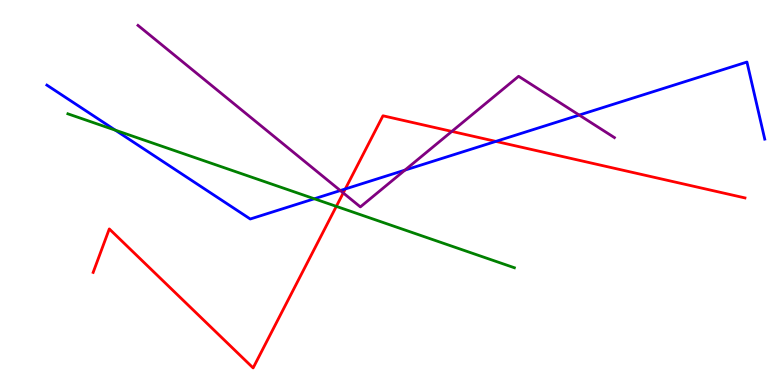[{'lines': ['blue', 'red'], 'intersections': [{'x': 4.46, 'y': 5.09}, {'x': 6.4, 'y': 6.33}]}, {'lines': ['green', 'red'], 'intersections': [{'x': 4.34, 'y': 4.64}]}, {'lines': ['purple', 'red'], 'intersections': [{'x': 4.43, 'y': 4.99}, {'x': 5.83, 'y': 6.59}]}, {'lines': ['blue', 'green'], 'intersections': [{'x': 1.49, 'y': 6.62}, {'x': 4.06, 'y': 4.84}]}, {'lines': ['blue', 'purple'], 'intersections': [{'x': 4.39, 'y': 5.05}, {'x': 5.22, 'y': 5.58}, {'x': 7.47, 'y': 7.01}]}, {'lines': ['green', 'purple'], 'intersections': []}]